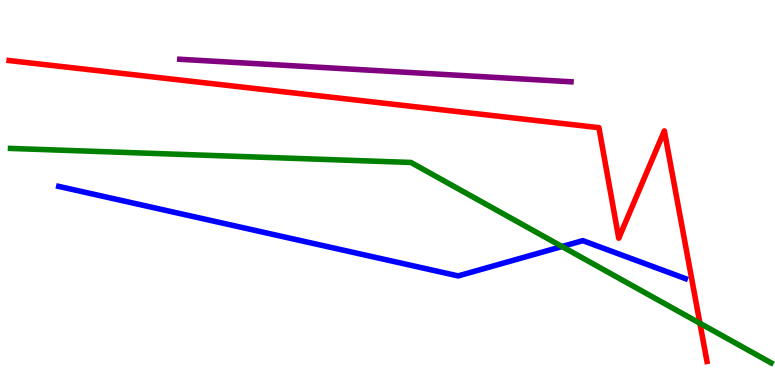[{'lines': ['blue', 'red'], 'intersections': []}, {'lines': ['green', 'red'], 'intersections': [{'x': 9.03, 'y': 1.6}]}, {'lines': ['purple', 'red'], 'intersections': []}, {'lines': ['blue', 'green'], 'intersections': [{'x': 7.25, 'y': 3.6}]}, {'lines': ['blue', 'purple'], 'intersections': []}, {'lines': ['green', 'purple'], 'intersections': []}]